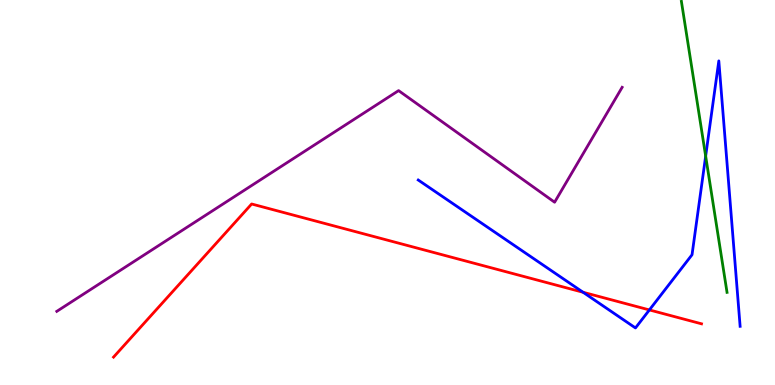[{'lines': ['blue', 'red'], 'intersections': [{'x': 7.52, 'y': 2.41}, {'x': 8.38, 'y': 1.95}]}, {'lines': ['green', 'red'], 'intersections': []}, {'lines': ['purple', 'red'], 'intersections': []}, {'lines': ['blue', 'green'], 'intersections': [{'x': 9.11, 'y': 5.95}]}, {'lines': ['blue', 'purple'], 'intersections': []}, {'lines': ['green', 'purple'], 'intersections': []}]